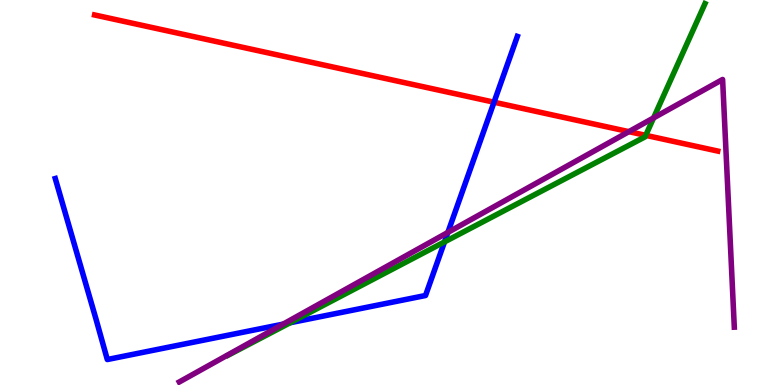[{'lines': ['blue', 'red'], 'intersections': [{'x': 6.37, 'y': 7.35}]}, {'lines': ['green', 'red'], 'intersections': [{'x': 8.33, 'y': 6.48}]}, {'lines': ['purple', 'red'], 'intersections': [{'x': 8.11, 'y': 6.58}]}, {'lines': ['blue', 'green'], 'intersections': [{'x': 3.74, 'y': 1.62}, {'x': 5.74, 'y': 3.72}]}, {'lines': ['blue', 'purple'], 'intersections': [{'x': 3.65, 'y': 1.58}, {'x': 5.78, 'y': 3.96}]}, {'lines': ['green', 'purple'], 'intersections': [{'x': 8.43, 'y': 6.94}]}]